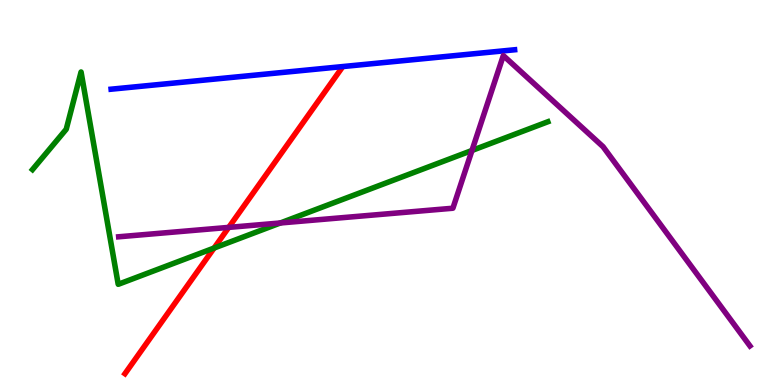[{'lines': ['blue', 'red'], 'intersections': []}, {'lines': ['green', 'red'], 'intersections': [{'x': 2.76, 'y': 3.56}]}, {'lines': ['purple', 'red'], 'intersections': [{'x': 2.95, 'y': 4.09}]}, {'lines': ['blue', 'green'], 'intersections': []}, {'lines': ['blue', 'purple'], 'intersections': []}, {'lines': ['green', 'purple'], 'intersections': [{'x': 3.62, 'y': 4.21}, {'x': 6.09, 'y': 6.09}]}]